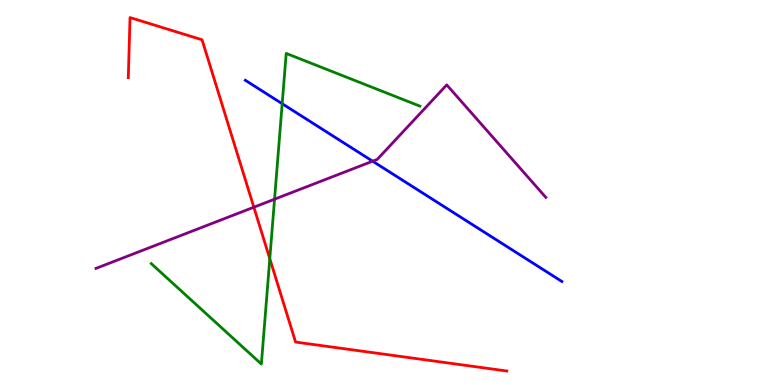[{'lines': ['blue', 'red'], 'intersections': []}, {'lines': ['green', 'red'], 'intersections': [{'x': 3.48, 'y': 3.28}]}, {'lines': ['purple', 'red'], 'intersections': [{'x': 3.28, 'y': 4.62}]}, {'lines': ['blue', 'green'], 'intersections': [{'x': 3.64, 'y': 7.31}]}, {'lines': ['blue', 'purple'], 'intersections': [{'x': 4.81, 'y': 5.81}]}, {'lines': ['green', 'purple'], 'intersections': [{'x': 3.54, 'y': 4.83}]}]